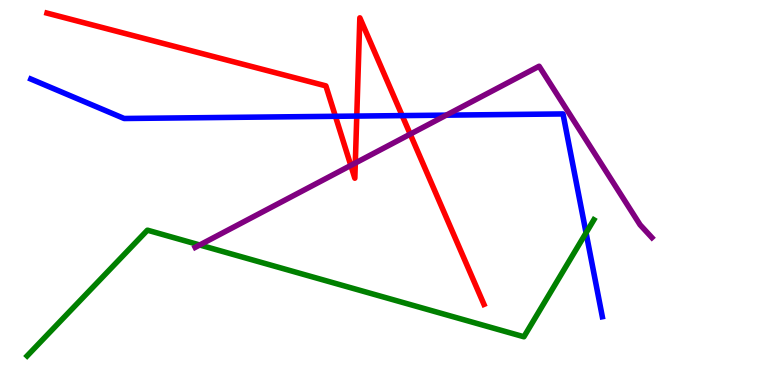[{'lines': ['blue', 'red'], 'intersections': [{'x': 4.33, 'y': 6.98}, {'x': 4.6, 'y': 6.99}, {'x': 5.19, 'y': 7.0}]}, {'lines': ['green', 'red'], 'intersections': []}, {'lines': ['purple', 'red'], 'intersections': [{'x': 4.53, 'y': 5.7}, {'x': 4.58, 'y': 5.76}, {'x': 5.29, 'y': 6.52}]}, {'lines': ['blue', 'green'], 'intersections': [{'x': 7.56, 'y': 3.95}]}, {'lines': ['blue', 'purple'], 'intersections': [{'x': 5.76, 'y': 7.01}]}, {'lines': ['green', 'purple'], 'intersections': [{'x': 2.58, 'y': 3.64}]}]